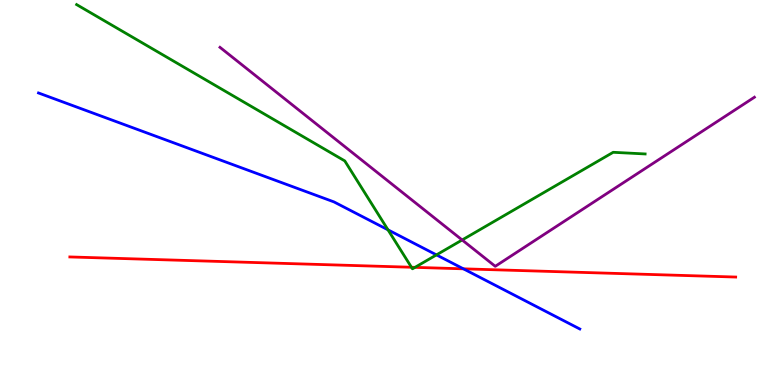[{'lines': ['blue', 'red'], 'intersections': [{'x': 5.98, 'y': 3.02}]}, {'lines': ['green', 'red'], 'intersections': [{'x': 5.31, 'y': 3.06}, {'x': 5.35, 'y': 3.06}]}, {'lines': ['purple', 'red'], 'intersections': []}, {'lines': ['blue', 'green'], 'intersections': [{'x': 5.01, 'y': 4.03}, {'x': 5.63, 'y': 3.38}]}, {'lines': ['blue', 'purple'], 'intersections': []}, {'lines': ['green', 'purple'], 'intersections': [{'x': 5.96, 'y': 3.77}]}]